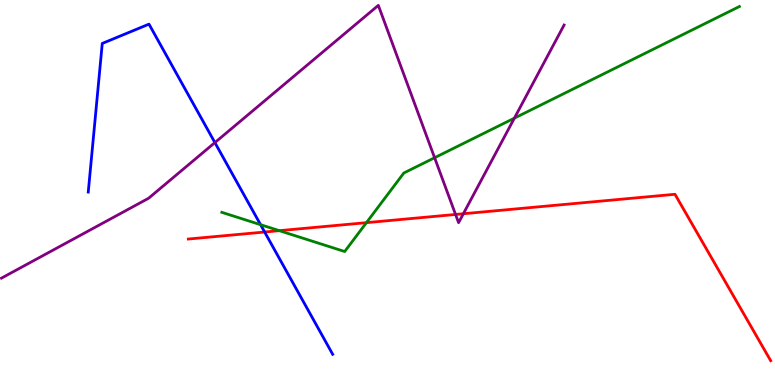[{'lines': ['blue', 'red'], 'intersections': [{'x': 3.41, 'y': 3.97}]}, {'lines': ['green', 'red'], 'intersections': [{'x': 3.6, 'y': 4.01}, {'x': 4.73, 'y': 4.22}]}, {'lines': ['purple', 'red'], 'intersections': [{'x': 5.88, 'y': 4.43}, {'x': 5.98, 'y': 4.45}]}, {'lines': ['blue', 'green'], 'intersections': [{'x': 3.36, 'y': 4.16}]}, {'lines': ['blue', 'purple'], 'intersections': [{'x': 2.77, 'y': 6.3}]}, {'lines': ['green', 'purple'], 'intersections': [{'x': 5.61, 'y': 5.9}, {'x': 6.64, 'y': 6.93}]}]